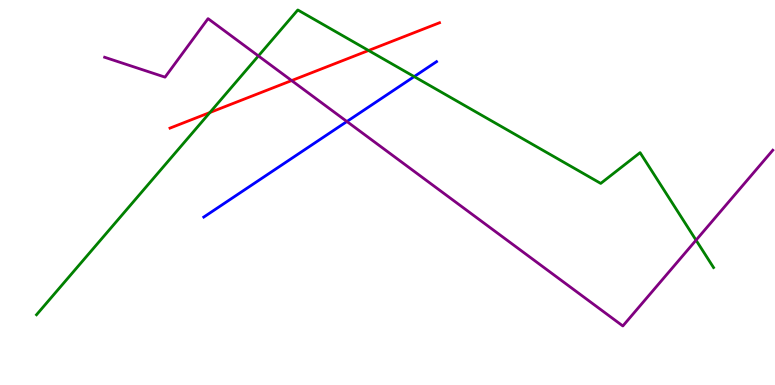[{'lines': ['blue', 'red'], 'intersections': []}, {'lines': ['green', 'red'], 'intersections': [{'x': 2.71, 'y': 7.08}, {'x': 4.76, 'y': 8.69}]}, {'lines': ['purple', 'red'], 'intersections': [{'x': 3.76, 'y': 7.91}]}, {'lines': ['blue', 'green'], 'intersections': [{'x': 5.34, 'y': 8.01}]}, {'lines': ['blue', 'purple'], 'intersections': [{'x': 4.48, 'y': 6.84}]}, {'lines': ['green', 'purple'], 'intersections': [{'x': 3.33, 'y': 8.55}, {'x': 8.98, 'y': 3.76}]}]